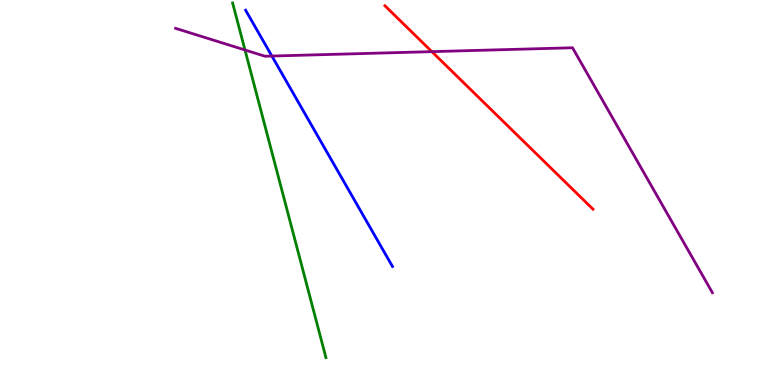[{'lines': ['blue', 'red'], 'intersections': []}, {'lines': ['green', 'red'], 'intersections': []}, {'lines': ['purple', 'red'], 'intersections': [{'x': 5.57, 'y': 8.66}]}, {'lines': ['blue', 'green'], 'intersections': []}, {'lines': ['blue', 'purple'], 'intersections': [{'x': 3.51, 'y': 8.54}]}, {'lines': ['green', 'purple'], 'intersections': [{'x': 3.16, 'y': 8.7}]}]